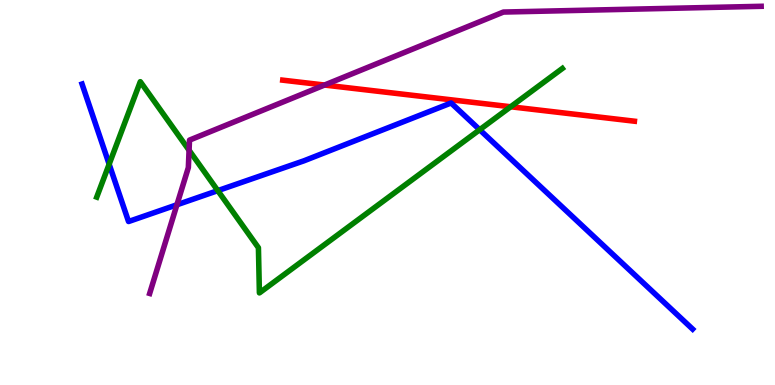[{'lines': ['blue', 'red'], 'intersections': []}, {'lines': ['green', 'red'], 'intersections': [{'x': 6.59, 'y': 7.23}]}, {'lines': ['purple', 'red'], 'intersections': [{'x': 4.19, 'y': 7.79}]}, {'lines': ['blue', 'green'], 'intersections': [{'x': 1.41, 'y': 5.74}, {'x': 2.81, 'y': 5.05}, {'x': 6.19, 'y': 6.63}]}, {'lines': ['blue', 'purple'], 'intersections': [{'x': 2.28, 'y': 4.68}]}, {'lines': ['green', 'purple'], 'intersections': [{'x': 2.44, 'y': 6.1}]}]